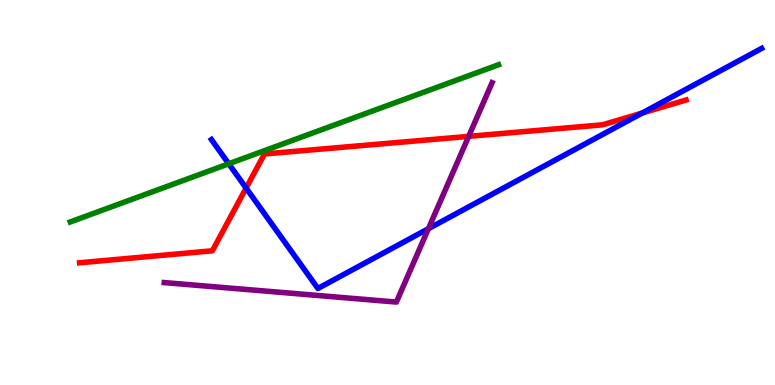[{'lines': ['blue', 'red'], 'intersections': [{'x': 3.18, 'y': 5.12}, {'x': 8.29, 'y': 7.06}]}, {'lines': ['green', 'red'], 'intersections': []}, {'lines': ['purple', 'red'], 'intersections': [{'x': 6.05, 'y': 6.46}]}, {'lines': ['blue', 'green'], 'intersections': [{'x': 2.95, 'y': 5.75}]}, {'lines': ['blue', 'purple'], 'intersections': [{'x': 5.53, 'y': 4.06}]}, {'lines': ['green', 'purple'], 'intersections': []}]